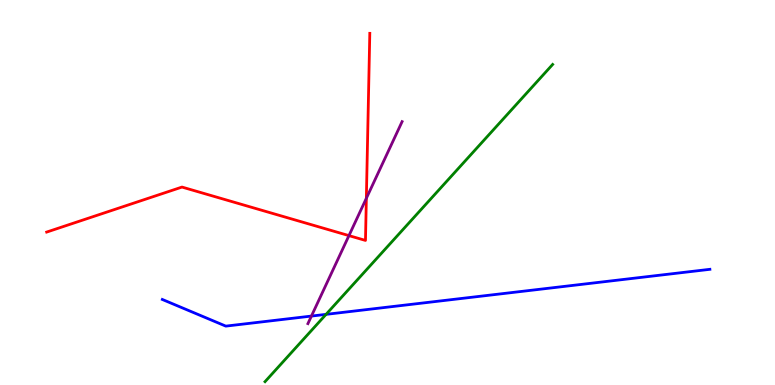[{'lines': ['blue', 'red'], 'intersections': []}, {'lines': ['green', 'red'], 'intersections': []}, {'lines': ['purple', 'red'], 'intersections': [{'x': 4.5, 'y': 3.88}, {'x': 4.73, 'y': 4.85}]}, {'lines': ['blue', 'green'], 'intersections': [{'x': 4.21, 'y': 1.83}]}, {'lines': ['blue', 'purple'], 'intersections': [{'x': 4.02, 'y': 1.79}]}, {'lines': ['green', 'purple'], 'intersections': []}]